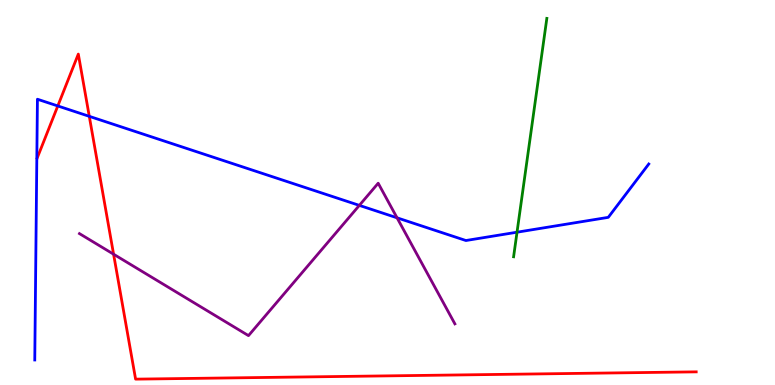[{'lines': ['blue', 'red'], 'intersections': [{'x': 0.746, 'y': 7.25}, {'x': 1.15, 'y': 6.98}]}, {'lines': ['green', 'red'], 'intersections': []}, {'lines': ['purple', 'red'], 'intersections': [{'x': 1.47, 'y': 3.4}]}, {'lines': ['blue', 'green'], 'intersections': [{'x': 6.67, 'y': 3.97}]}, {'lines': ['blue', 'purple'], 'intersections': [{'x': 4.64, 'y': 4.67}, {'x': 5.12, 'y': 4.34}]}, {'lines': ['green', 'purple'], 'intersections': []}]